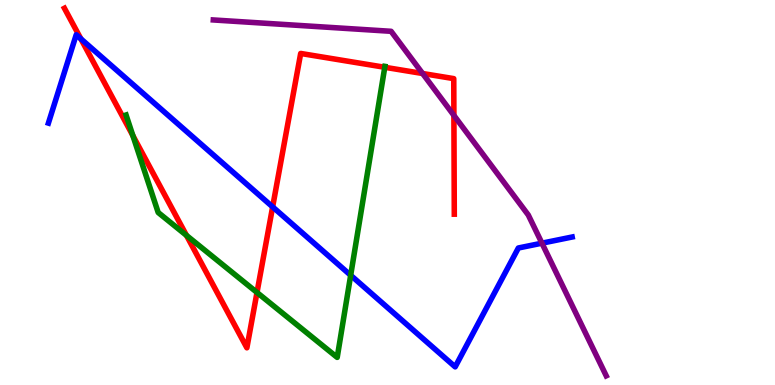[{'lines': ['blue', 'red'], 'intersections': [{'x': 1.04, 'y': 8.99}, {'x': 3.52, 'y': 4.63}]}, {'lines': ['green', 'red'], 'intersections': [{'x': 1.71, 'y': 6.48}, {'x': 2.41, 'y': 3.89}, {'x': 3.32, 'y': 2.4}, {'x': 4.96, 'y': 8.25}]}, {'lines': ['purple', 'red'], 'intersections': [{'x': 5.45, 'y': 8.09}, {'x': 5.86, 'y': 7.0}]}, {'lines': ['blue', 'green'], 'intersections': [{'x': 4.52, 'y': 2.85}]}, {'lines': ['blue', 'purple'], 'intersections': [{'x': 6.99, 'y': 3.68}]}, {'lines': ['green', 'purple'], 'intersections': []}]